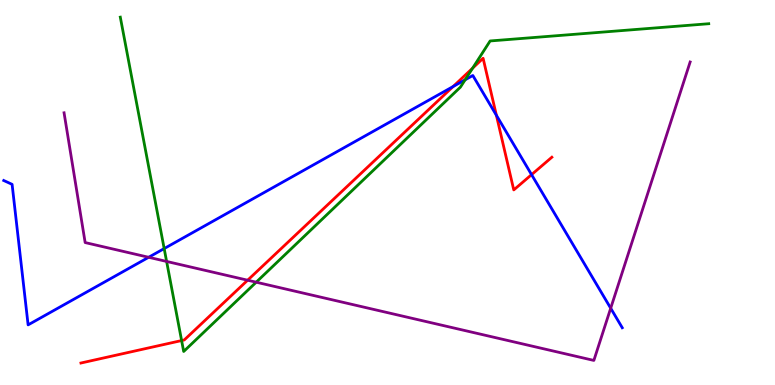[{'lines': ['blue', 'red'], 'intersections': [{'x': 5.85, 'y': 7.75}, {'x': 6.4, 'y': 7.01}, {'x': 6.86, 'y': 5.46}]}, {'lines': ['green', 'red'], 'intersections': [{'x': 2.34, 'y': 1.15}, {'x': 6.1, 'y': 8.23}]}, {'lines': ['purple', 'red'], 'intersections': [{'x': 3.2, 'y': 2.72}]}, {'lines': ['blue', 'green'], 'intersections': [{'x': 2.12, 'y': 3.54}, {'x': 6.0, 'y': 7.93}]}, {'lines': ['blue', 'purple'], 'intersections': [{'x': 1.92, 'y': 3.32}, {'x': 7.88, 'y': 1.99}]}, {'lines': ['green', 'purple'], 'intersections': [{'x': 2.15, 'y': 3.21}, {'x': 3.31, 'y': 2.67}]}]